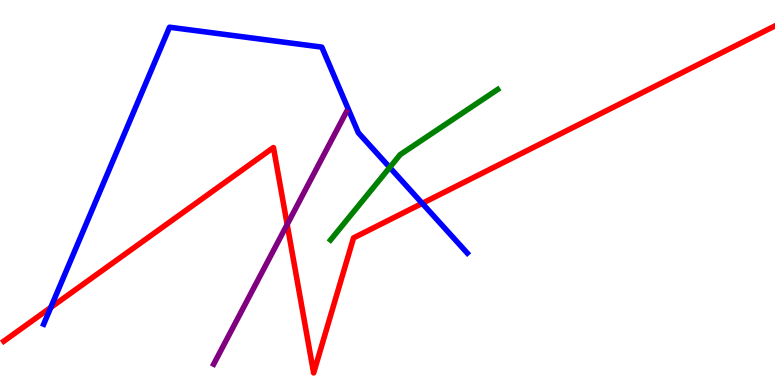[{'lines': ['blue', 'red'], 'intersections': [{'x': 0.655, 'y': 2.01}, {'x': 5.45, 'y': 4.72}]}, {'lines': ['green', 'red'], 'intersections': []}, {'lines': ['purple', 'red'], 'intersections': [{'x': 3.71, 'y': 4.17}]}, {'lines': ['blue', 'green'], 'intersections': [{'x': 5.03, 'y': 5.65}]}, {'lines': ['blue', 'purple'], 'intersections': []}, {'lines': ['green', 'purple'], 'intersections': []}]